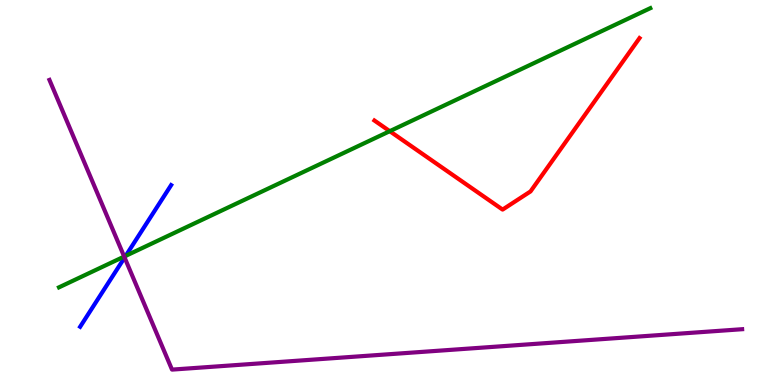[{'lines': ['blue', 'red'], 'intersections': []}, {'lines': ['green', 'red'], 'intersections': [{'x': 5.03, 'y': 6.59}]}, {'lines': ['purple', 'red'], 'intersections': []}, {'lines': ['blue', 'green'], 'intersections': [{'x': 1.62, 'y': 3.35}]}, {'lines': ['blue', 'purple'], 'intersections': [{'x': 1.61, 'y': 3.31}]}, {'lines': ['green', 'purple'], 'intersections': [{'x': 1.6, 'y': 3.34}]}]